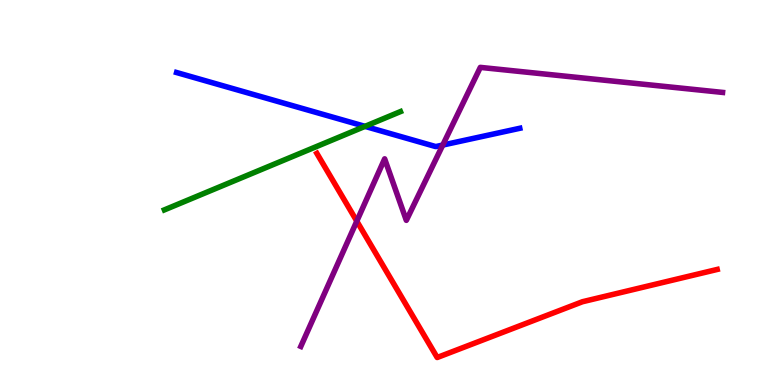[{'lines': ['blue', 'red'], 'intersections': []}, {'lines': ['green', 'red'], 'intersections': []}, {'lines': ['purple', 'red'], 'intersections': [{'x': 4.6, 'y': 4.26}]}, {'lines': ['blue', 'green'], 'intersections': [{'x': 4.71, 'y': 6.72}]}, {'lines': ['blue', 'purple'], 'intersections': [{'x': 5.71, 'y': 6.23}]}, {'lines': ['green', 'purple'], 'intersections': []}]